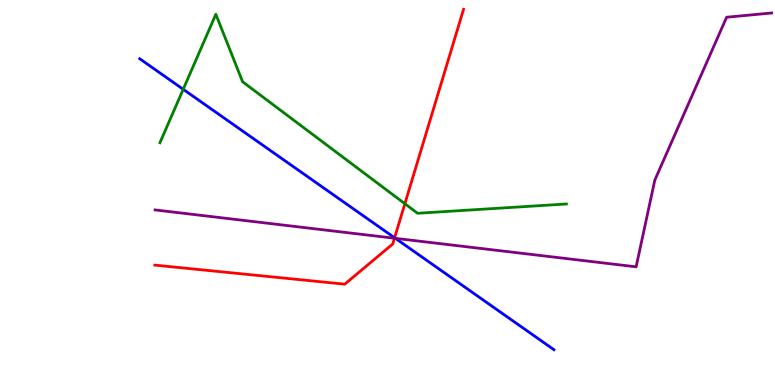[{'lines': ['blue', 'red'], 'intersections': [{'x': 5.09, 'y': 3.82}]}, {'lines': ['green', 'red'], 'intersections': [{'x': 5.22, 'y': 4.71}]}, {'lines': ['purple', 'red'], 'intersections': [{'x': 5.09, 'y': 3.81}]}, {'lines': ['blue', 'green'], 'intersections': [{'x': 2.36, 'y': 7.68}]}, {'lines': ['blue', 'purple'], 'intersections': [{'x': 5.1, 'y': 3.81}]}, {'lines': ['green', 'purple'], 'intersections': []}]